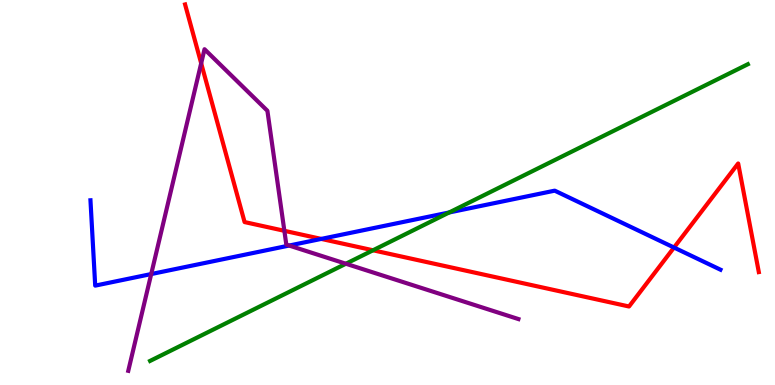[{'lines': ['blue', 'red'], 'intersections': [{'x': 4.15, 'y': 3.79}, {'x': 8.7, 'y': 3.57}]}, {'lines': ['green', 'red'], 'intersections': [{'x': 4.81, 'y': 3.5}]}, {'lines': ['purple', 'red'], 'intersections': [{'x': 2.6, 'y': 8.36}, {'x': 3.67, 'y': 4.0}]}, {'lines': ['blue', 'green'], 'intersections': [{'x': 5.8, 'y': 4.48}]}, {'lines': ['blue', 'purple'], 'intersections': [{'x': 1.95, 'y': 2.88}, {'x': 3.73, 'y': 3.62}]}, {'lines': ['green', 'purple'], 'intersections': [{'x': 4.46, 'y': 3.15}]}]